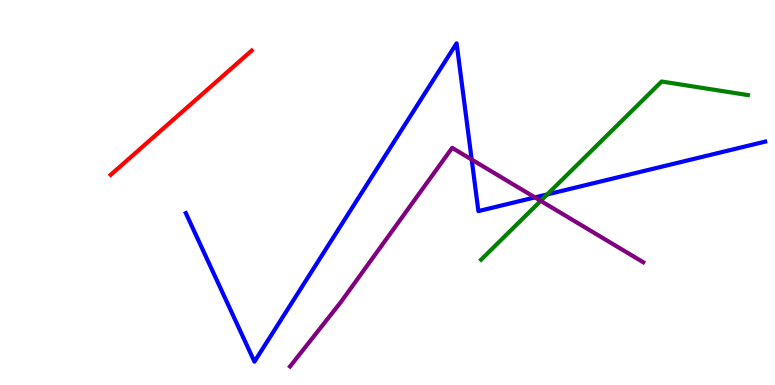[{'lines': ['blue', 'red'], 'intersections': []}, {'lines': ['green', 'red'], 'intersections': []}, {'lines': ['purple', 'red'], 'intersections': []}, {'lines': ['blue', 'green'], 'intersections': [{'x': 7.06, 'y': 4.95}]}, {'lines': ['blue', 'purple'], 'intersections': [{'x': 6.09, 'y': 5.86}, {'x': 6.9, 'y': 4.87}]}, {'lines': ['green', 'purple'], 'intersections': [{'x': 6.98, 'y': 4.78}]}]